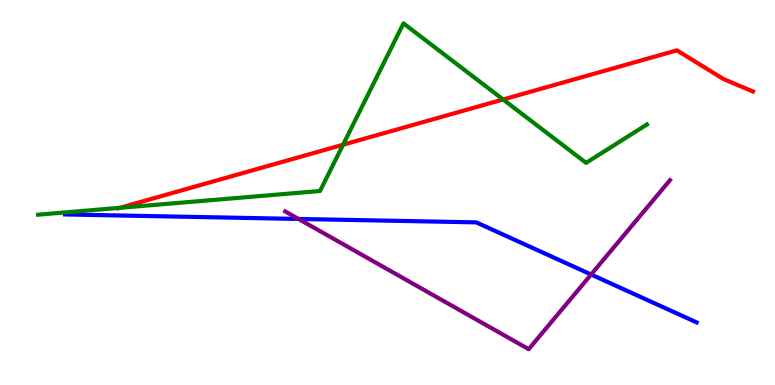[{'lines': ['blue', 'red'], 'intersections': []}, {'lines': ['green', 'red'], 'intersections': [{'x': 1.55, 'y': 4.6}, {'x': 4.43, 'y': 6.24}, {'x': 6.49, 'y': 7.42}]}, {'lines': ['purple', 'red'], 'intersections': []}, {'lines': ['blue', 'green'], 'intersections': []}, {'lines': ['blue', 'purple'], 'intersections': [{'x': 3.85, 'y': 4.31}, {'x': 7.63, 'y': 2.87}]}, {'lines': ['green', 'purple'], 'intersections': []}]